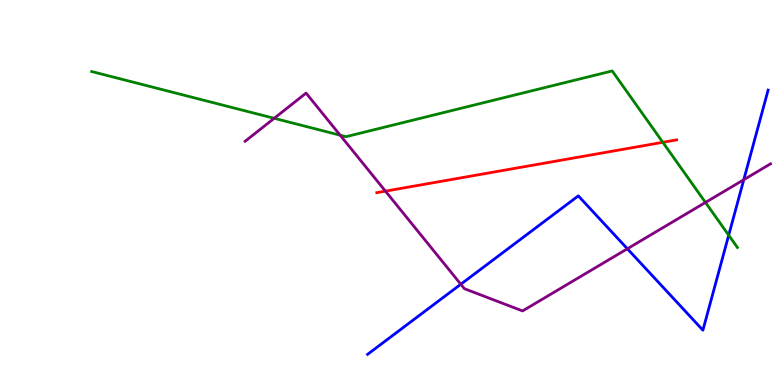[{'lines': ['blue', 'red'], 'intersections': []}, {'lines': ['green', 'red'], 'intersections': [{'x': 8.55, 'y': 6.3}]}, {'lines': ['purple', 'red'], 'intersections': [{'x': 4.97, 'y': 5.04}]}, {'lines': ['blue', 'green'], 'intersections': [{'x': 9.4, 'y': 3.89}]}, {'lines': ['blue', 'purple'], 'intersections': [{'x': 5.95, 'y': 2.62}, {'x': 8.1, 'y': 3.54}, {'x': 9.6, 'y': 5.33}]}, {'lines': ['green', 'purple'], 'intersections': [{'x': 3.54, 'y': 6.93}, {'x': 4.39, 'y': 6.49}, {'x': 9.1, 'y': 4.74}]}]